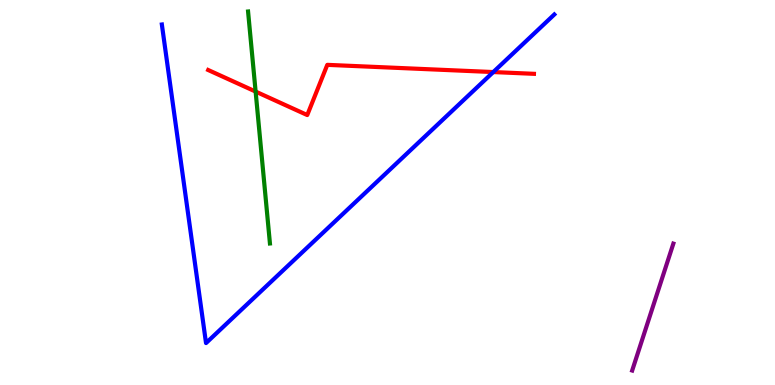[{'lines': ['blue', 'red'], 'intersections': [{'x': 6.37, 'y': 8.13}]}, {'lines': ['green', 'red'], 'intersections': [{'x': 3.3, 'y': 7.62}]}, {'lines': ['purple', 'red'], 'intersections': []}, {'lines': ['blue', 'green'], 'intersections': []}, {'lines': ['blue', 'purple'], 'intersections': []}, {'lines': ['green', 'purple'], 'intersections': []}]